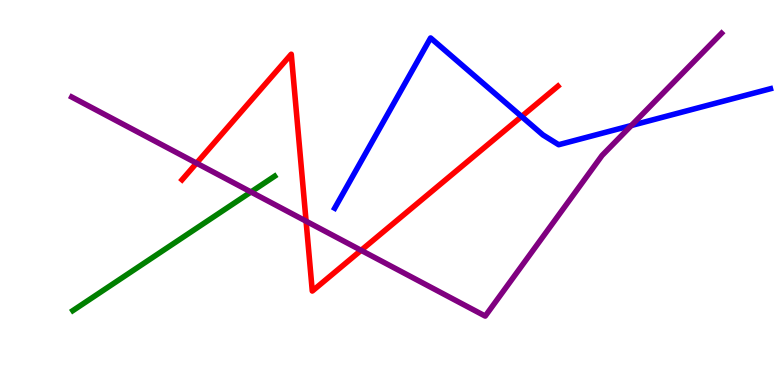[{'lines': ['blue', 'red'], 'intersections': [{'x': 6.73, 'y': 6.97}]}, {'lines': ['green', 'red'], 'intersections': []}, {'lines': ['purple', 'red'], 'intersections': [{'x': 2.54, 'y': 5.76}, {'x': 3.95, 'y': 4.26}, {'x': 4.66, 'y': 3.5}]}, {'lines': ['blue', 'green'], 'intersections': []}, {'lines': ['blue', 'purple'], 'intersections': [{'x': 8.15, 'y': 6.74}]}, {'lines': ['green', 'purple'], 'intersections': [{'x': 3.24, 'y': 5.01}]}]